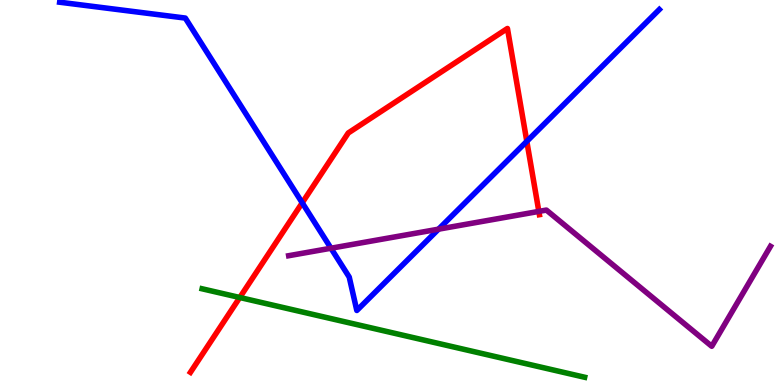[{'lines': ['blue', 'red'], 'intersections': [{'x': 3.9, 'y': 4.73}, {'x': 6.8, 'y': 6.33}]}, {'lines': ['green', 'red'], 'intersections': [{'x': 3.09, 'y': 2.27}]}, {'lines': ['purple', 'red'], 'intersections': [{'x': 6.95, 'y': 4.51}]}, {'lines': ['blue', 'green'], 'intersections': []}, {'lines': ['blue', 'purple'], 'intersections': [{'x': 4.27, 'y': 3.55}, {'x': 5.66, 'y': 4.05}]}, {'lines': ['green', 'purple'], 'intersections': []}]